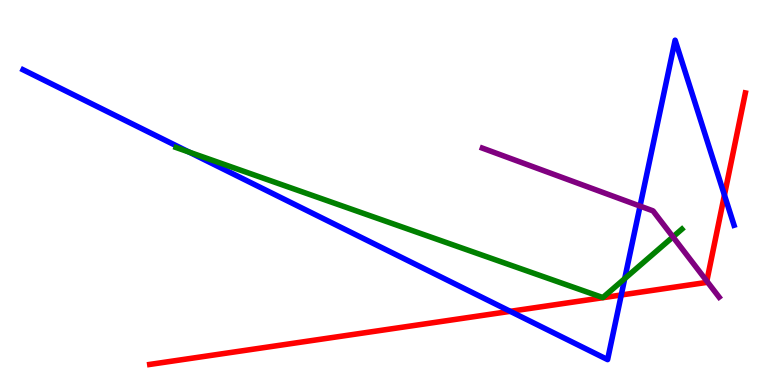[{'lines': ['blue', 'red'], 'intersections': [{'x': 6.58, 'y': 1.91}, {'x': 8.02, 'y': 2.34}, {'x': 9.35, 'y': 4.93}]}, {'lines': ['green', 'red'], 'intersections': []}, {'lines': ['purple', 'red'], 'intersections': [{'x': 9.12, 'y': 2.7}]}, {'lines': ['blue', 'green'], 'intersections': [{'x': 2.44, 'y': 6.05}, {'x': 8.06, 'y': 2.76}]}, {'lines': ['blue', 'purple'], 'intersections': [{'x': 8.26, 'y': 4.65}]}, {'lines': ['green', 'purple'], 'intersections': [{'x': 8.68, 'y': 3.85}]}]